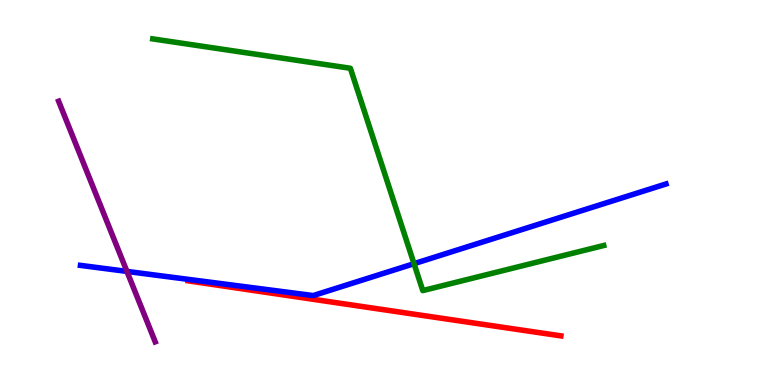[{'lines': ['blue', 'red'], 'intersections': []}, {'lines': ['green', 'red'], 'intersections': []}, {'lines': ['purple', 'red'], 'intersections': []}, {'lines': ['blue', 'green'], 'intersections': [{'x': 5.34, 'y': 3.15}]}, {'lines': ['blue', 'purple'], 'intersections': [{'x': 1.64, 'y': 2.95}]}, {'lines': ['green', 'purple'], 'intersections': []}]